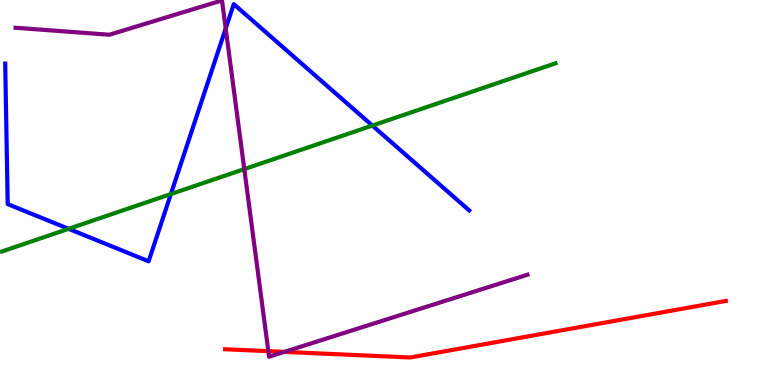[{'lines': ['blue', 'red'], 'intersections': []}, {'lines': ['green', 'red'], 'intersections': []}, {'lines': ['purple', 'red'], 'intersections': [{'x': 3.46, 'y': 0.879}, {'x': 3.67, 'y': 0.86}]}, {'lines': ['blue', 'green'], 'intersections': [{'x': 0.885, 'y': 4.06}, {'x': 2.2, 'y': 4.96}, {'x': 4.8, 'y': 6.74}]}, {'lines': ['blue', 'purple'], 'intersections': [{'x': 2.91, 'y': 9.26}]}, {'lines': ['green', 'purple'], 'intersections': [{'x': 3.15, 'y': 5.61}]}]